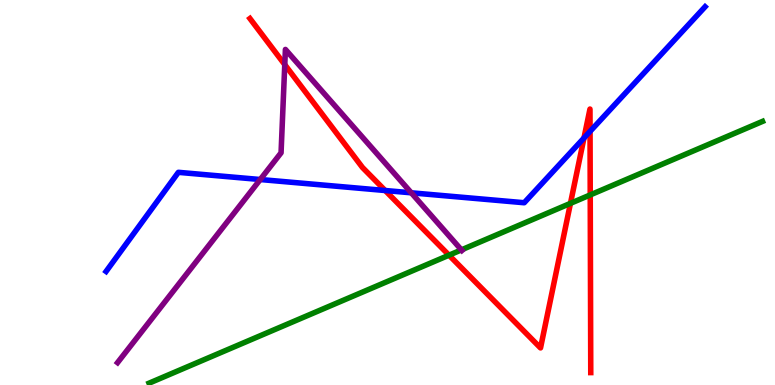[{'lines': ['blue', 'red'], 'intersections': [{'x': 4.97, 'y': 5.05}, {'x': 7.54, 'y': 6.42}, {'x': 7.61, 'y': 6.59}]}, {'lines': ['green', 'red'], 'intersections': [{'x': 5.79, 'y': 3.37}, {'x': 7.36, 'y': 4.72}, {'x': 7.62, 'y': 4.94}]}, {'lines': ['purple', 'red'], 'intersections': [{'x': 3.67, 'y': 8.32}]}, {'lines': ['blue', 'green'], 'intersections': []}, {'lines': ['blue', 'purple'], 'intersections': [{'x': 3.36, 'y': 5.34}, {'x': 5.31, 'y': 4.99}]}, {'lines': ['green', 'purple'], 'intersections': [{'x': 5.95, 'y': 3.51}]}]